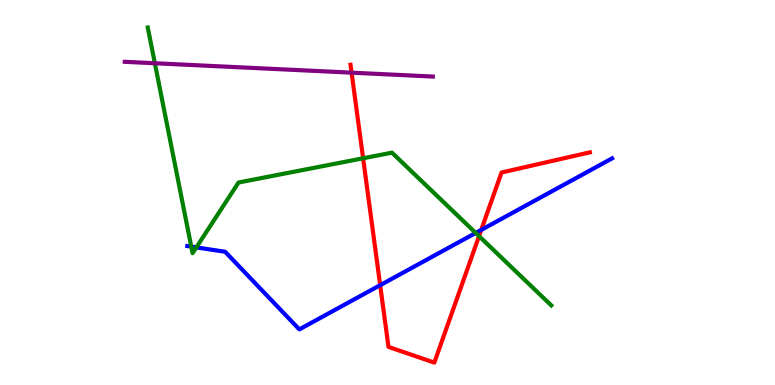[{'lines': ['blue', 'red'], 'intersections': [{'x': 4.91, 'y': 2.59}, {'x': 6.21, 'y': 4.03}]}, {'lines': ['green', 'red'], 'intersections': [{'x': 4.69, 'y': 5.89}, {'x': 6.18, 'y': 3.87}]}, {'lines': ['purple', 'red'], 'intersections': [{'x': 4.54, 'y': 8.11}]}, {'lines': ['blue', 'green'], 'intersections': [{'x': 2.47, 'y': 3.59}, {'x': 2.53, 'y': 3.57}, {'x': 6.14, 'y': 3.95}]}, {'lines': ['blue', 'purple'], 'intersections': []}, {'lines': ['green', 'purple'], 'intersections': [{'x': 2.0, 'y': 8.36}]}]